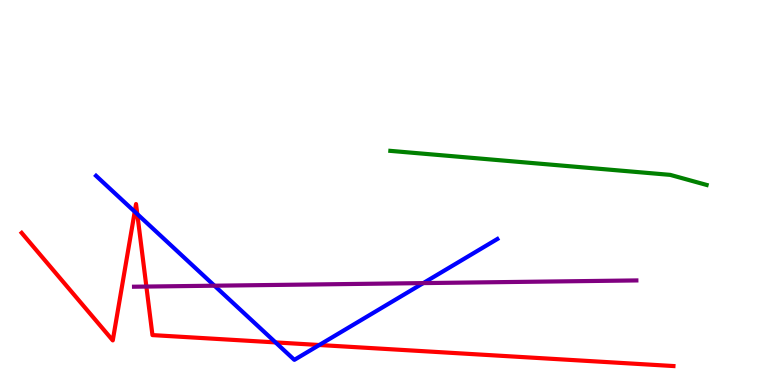[{'lines': ['blue', 'red'], 'intersections': [{'x': 1.74, 'y': 4.5}, {'x': 1.77, 'y': 4.44}, {'x': 3.56, 'y': 1.11}, {'x': 4.12, 'y': 1.04}]}, {'lines': ['green', 'red'], 'intersections': []}, {'lines': ['purple', 'red'], 'intersections': [{'x': 1.89, 'y': 2.56}]}, {'lines': ['blue', 'green'], 'intersections': []}, {'lines': ['blue', 'purple'], 'intersections': [{'x': 2.77, 'y': 2.58}, {'x': 5.46, 'y': 2.65}]}, {'lines': ['green', 'purple'], 'intersections': []}]